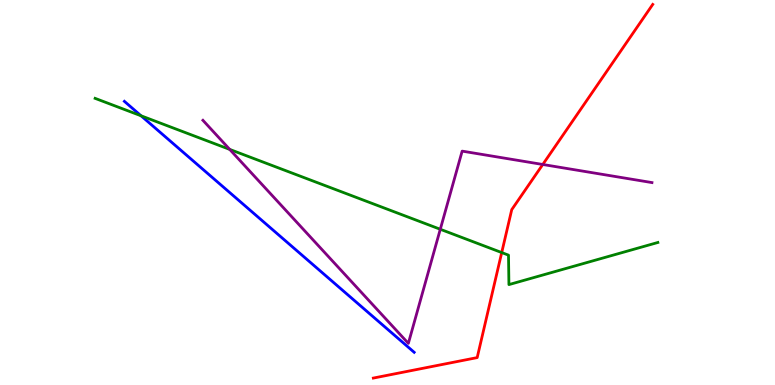[{'lines': ['blue', 'red'], 'intersections': []}, {'lines': ['green', 'red'], 'intersections': [{'x': 6.47, 'y': 3.44}]}, {'lines': ['purple', 'red'], 'intersections': [{'x': 7.0, 'y': 5.73}]}, {'lines': ['blue', 'green'], 'intersections': [{'x': 1.82, 'y': 6.99}]}, {'lines': ['blue', 'purple'], 'intersections': []}, {'lines': ['green', 'purple'], 'intersections': [{'x': 2.96, 'y': 6.12}, {'x': 5.68, 'y': 4.04}]}]